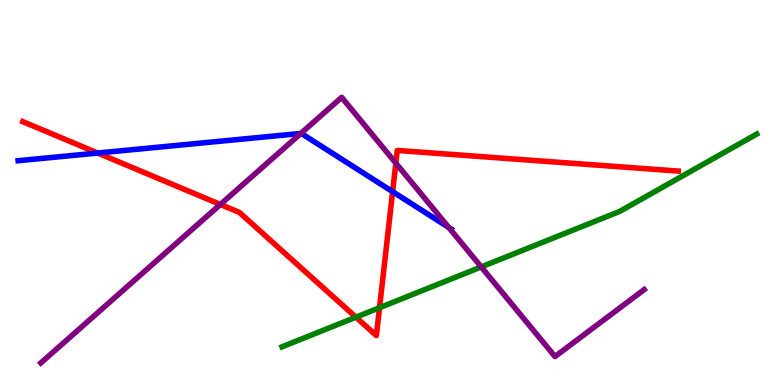[{'lines': ['blue', 'red'], 'intersections': [{'x': 1.26, 'y': 6.02}, {'x': 5.07, 'y': 5.02}]}, {'lines': ['green', 'red'], 'intersections': [{'x': 4.59, 'y': 1.76}, {'x': 4.9, 'y': 2.01}]}, {'lines': ['purple', 'red'], 'intersections': [{'x': 2.84, 'y': 4.69}, {'x': 5.11, 'y': 5.76}]}, {'lines': ['blue', 'green'], 'intersections': []}, {'lines': ['blue', 'purple'], 'intersections': [{'x': 3.88, 'y': 6.53}, {'x': 5.79, 'y': 4.09}]}, {'lines': ['green', 'purple'], 'intersections': [{'x': 6.21, 'y': 3.07}]}]